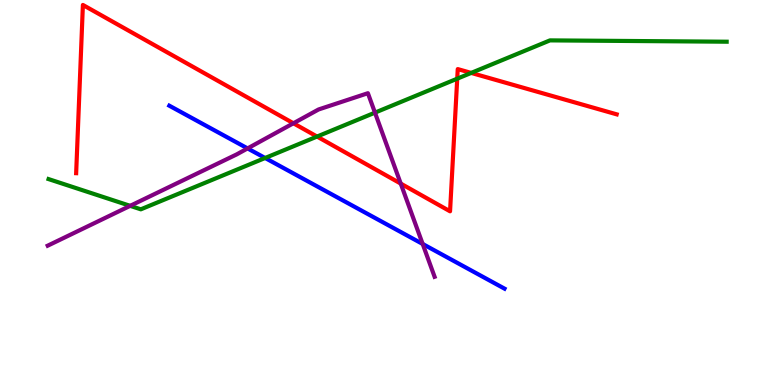[{'lines': ['blue', 'red'], 'intersections': []}, {'lines': ['green', 'red'], 'intersections': [{'x': 4.09, 'y': 6.45}, {'x': 5.9, 'y': 7.96}, {'x': 6.08, 'y': 8.11}]}, {'lines': ['purple', 'red'], 'intersections': [{'x': 3.79, 'y': 6.8}, {'x': 5.17, 'y': 5.23}]}, {'lines': ['blue', 'green'], 'intersections': [{'x': 3.42, 'y': 5.9}]}, {'lines': ['blue', 'purple'], 'intersections': [{'x': 3.19, 'y': 6.15}, {'x': 5.45, 'y': 3.66}]}, {'lines': ['green', 'purple'], 'intersections': [{'x': 1.68, 'y': 4.65}, {'x': 4.84, 'y': 7.07}]}]